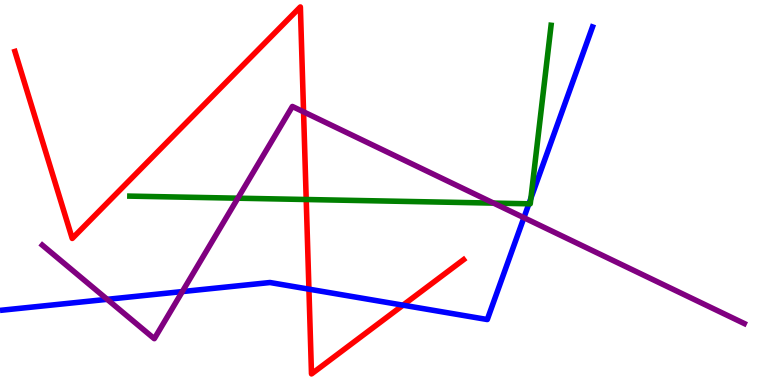[{'lines': ['blue', 'red'], 'intersections': [{'x': 3.99, 'y': 2.49}, {'x': 5.2, 'y': 2.07}]}, {'lines': ['green', 'red'], 'intersections': [{'x': 3.95, 'y': 4.82}]}, {'lines': ['purple', 'red'], 'intersections': [{'x': 3.92, 'y': 7.1}]}, {'lines': ['blue', 'green'], 'intersections': [{'x': 6.82, 'y': 4.71}, {'x': 6.85, 'y': 4.85}]}, {'lines': ['blue', 'purple'], 'intersections': [{'x': 1.38, 'y': 2.23}, {'x': 2.35, 'y': 2.43}, {'x': 6.76, 'y': 4.35}]}, {'lines': ['green', 'purple'], 'intersections': [{'x': 3.07, 'y': 4.85}, {'x': 6.37, 'y': 4.72}]}]